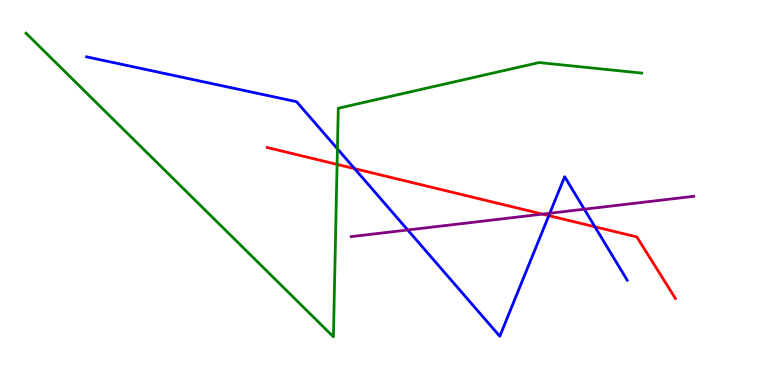[{'lines': ['blue', 'red'], 'intersections': [{'x': 4.58, 'y': 5.62}, {'x': 7.08, 'y': 4.4}, {'x': 7.68, 'y': 4.11}]}, {'lines': ['green', 'red'], 'intersections': [{'x': 4.35, 'y': 5.73}]}, {'lines': ['purple', 'red'], 'intersections': [{'x': 7.0, 'y': 4.44}]}, {'lines': ['blue', 'green'], 'intersections': [{'x': 4.35, 'y': 6.13}]}, {'lines': ['blue', 'purple'], 'intersections': [{'x': 5.26, 'y': 4.03}, {'x': 7.09, 'y': 4.46}, {'x': 7.54, 'y': 4.57}]}, {'lines': ['green', 'purple'], 'intersections': []}]